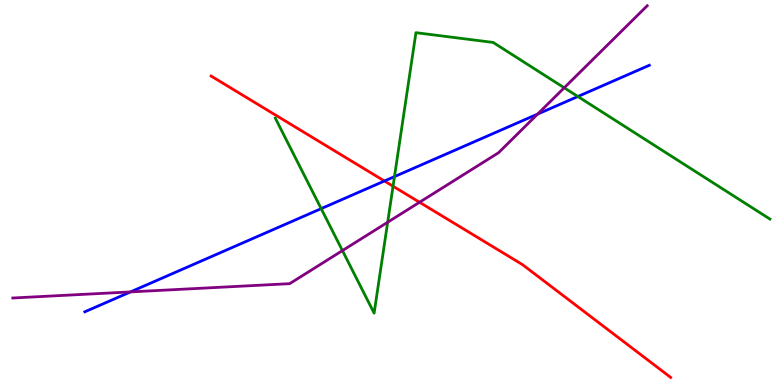[{'lines': ['blue', 'red'], 'intersections': [{'x': 4.96, 'y': 5.3}]}, {'lines': ['green', 'red'], 'intersections': [{'x': 5.07, 'y': 5.16}]}, {'lines': ['purple', 'red'], 'intersections': [{'x': 5.41, 'y': 4.75}]}, {'lines': ['blue', 'green'], 'intersections': [{'x': 4.14, 'y': 4.58}, {'x': 5.09, 'y': 5.41}, {'x': 7.46, 'y': 7.49}]}, {'lines': ['blue', 'purple'], 'intersections': [{'x': 1.68, 'y': 2.42}, {'x': 6.94, 'y': 7.04}]}, {'lines': ['green', 'purple'], 'intersections': [{'x': 4.42, 'y': 3.49}, {'x': 5.0, 'y': 4.23}, {'x': 7.28, 'y': 7.72}]}]